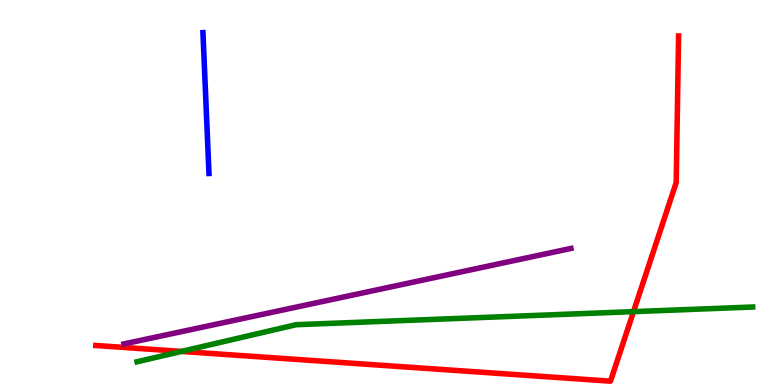[{'lines': ['blue', 'red'], 'intersections': []}, {'lines': ['green', 'red'], 'intersections': [{'x': 2.34, 'y': 0.872}, {'x': 8.17, 'y': 1.91}]}, {'lines': ['purple', 'red'], 'intersections': []}, {'lines': ['blue', 'green'], 'intersections': []}, {'lines': ['blue', 'purple'], 'intersections': []}, {'lines': ['green', 'purple'], 'intersections': []}]